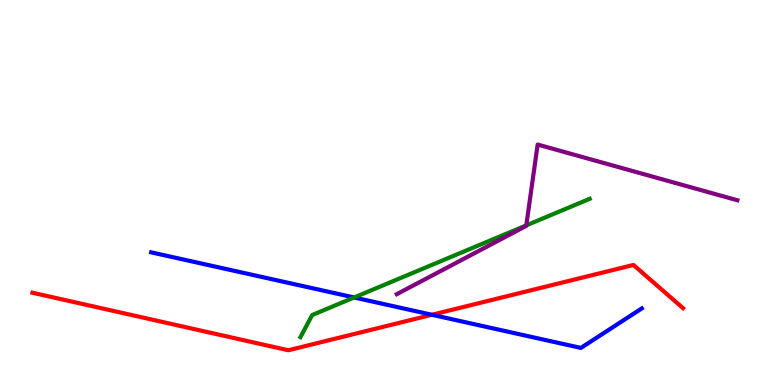[{'lines': ['blue', 'red'], 'intersections': [{'x': 5.57, 'y': 1.82}]}, {'lines': ['green', 'red'], 'intersections': []}, {'lines': ['purple', 'red'], 'intersections': []}, {'lines': ['blue', 'green'], 'intersections': [{'x': 4.57, 'y': 2.27}]}, {'lines': ['blue', 'purple'], 'intersections': []}, {'lines': ['green', 'purple'], 'intersections': [{'x': 6.79, 'y': 4.15}]}]